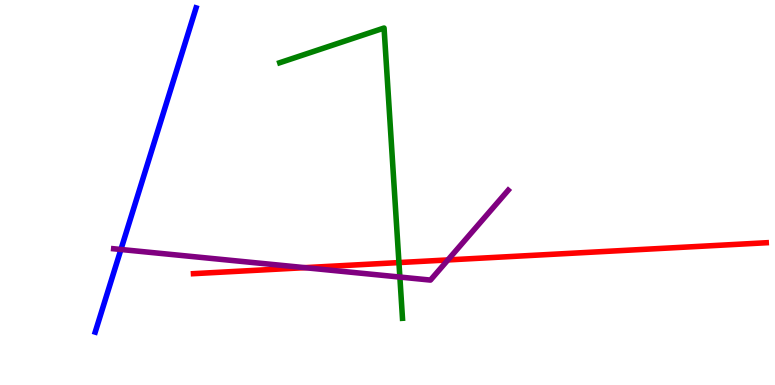[{'lines': ['blue', 'red'], 'intersections': []}, {'lines': ['green', 'red'], 'intersections': [{'x': 5.15, 'y': 3.18}]}, {'lines': ['purple', 'red'], 'intersections': [{'x': 3.93, 'y': 3.05}, {'x': 5.78, 'y': 3.25}]}, {'lines': ['blue', 'green'], 'intersections': []}, {'lines': ['blue', 'purple'], 'intersections': [{'x': 1.56, 'y': 3.52}]}, {'lines': ['green', 'purple'], 'intersections': [{'x': 5.16, 'y': 2.8}]}]